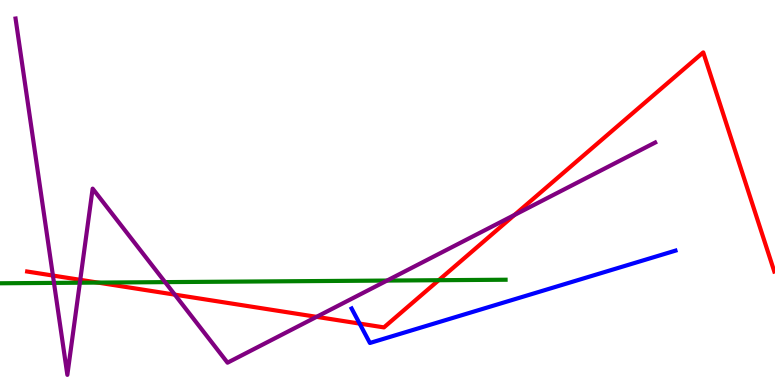[{'lines': ['blue', 'red'], 'intersections': [{'x': 4.64, 'y': 1.6}]}, {'lines': ['green', 'red'], 'intersections': [{'x': 1.26, 'y': 2.66}, {'x': 5.66, 'y': 2.72}]}, {'lines': ['purple', 'red'], 'intersections': [{'x': 0.683, 'y': 2.84}, {'x': 1.04, 'y': 2.73}, {'x': 2.26, 'y': 2.35}, {'x': 4.08, 'y': 1.77}, {'x': 6.64, 'y': 4.42}]}, {'lines': ['blue', 'green'], 'intersections': []}, {'lines': ['blue', 'purple'], 'intersections': []}, {'lines': ['green', 'purple'], 'intersections': [{'x': 0.697, 'y': 2.65}, {'x': 1.03, 'y': 2.66}, {'x': 2.13, 'y': 2.67}, {'x': 4.99, 'y': 2.71}]}]